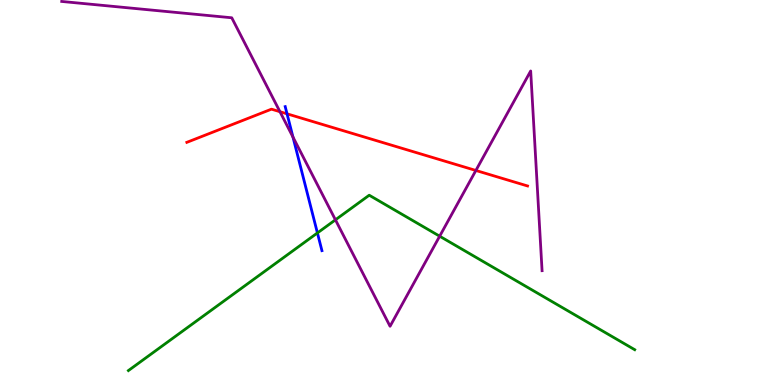[{'lines': ['blue', 'red'], 'intersections': [{'x': 3.7, 'y': 7.04}]}, {'lines': ['green', 'red'], 'intersections': []}, {'lines': ['purple', 'red'], 'intersections': [{'x': 3.61, 'y': 7.1}, {'x': 6.14, 'y': 5.57}]}, {'lines': ['blue', 'green'], 'intersections': [{'x': 4.1, 'y': 3.95}]}, {'lines': ['blue', 'purple'], 'intersections': [{'x': 3.78, 'y': 6.44}]}, {'lines': ['green', 'purple'], 'intersections': [{'x': 4.33, 'y': 4.29}, {'x': 5.67, 'y': 3.86}]}]